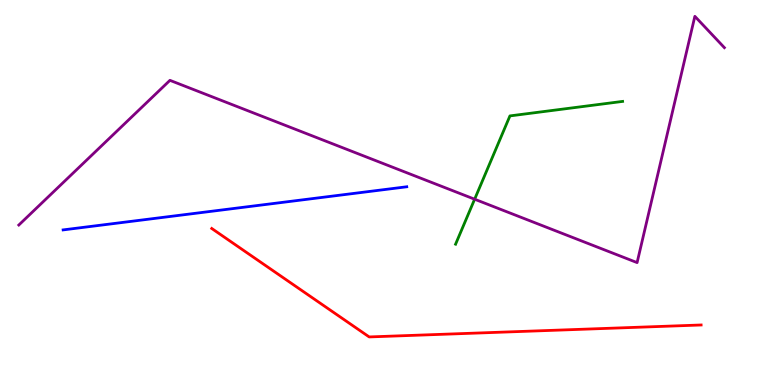[{'lines': ['blue', 'red'], 'intersections': []}, {'lines': ['green', 'red'], 'intersections': []}, {'lines': ['purple', 'red'], 'intersections': []}, {'lines': ['blue', 'green'], 'intersections': []}, {'lines': ['blue', 'purple'], 'intersections': []}, {'lines': ['green', 'purple'], 'intersections': [{'x': 6.12, 'y': 4.83}]}]